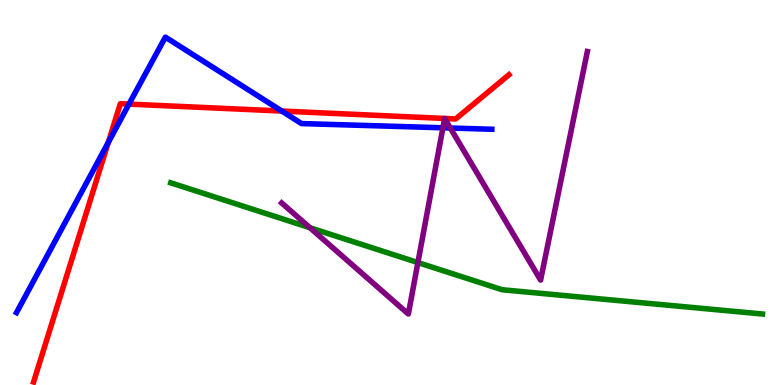[{'lines': ['blue', 'red'], 'intersections': [{'x': 1.4, 'y': 6.3}, {'x': 1.66, 'y': 7.3}, {'x': 3.64, 'y': 7.12}]}, {'lines': ['green', 'red'], 'intersections': []}, {'lines': ['purple', 'red'], 'intersections': []}, {'lines': ['blue', 'green'], 'intersections': []}, {'lines': ['blue', 'purple'], 'intersections': [{'x': 5.72, 'y': 6.68}, {'x': 5.81, 'y': 6.68}]}, {'lines': ['green', 'purple'], 'intersections': [{'x': 4.0, 'y': 4.09}, {'x': 5.39, 'y': 3.18}]}]